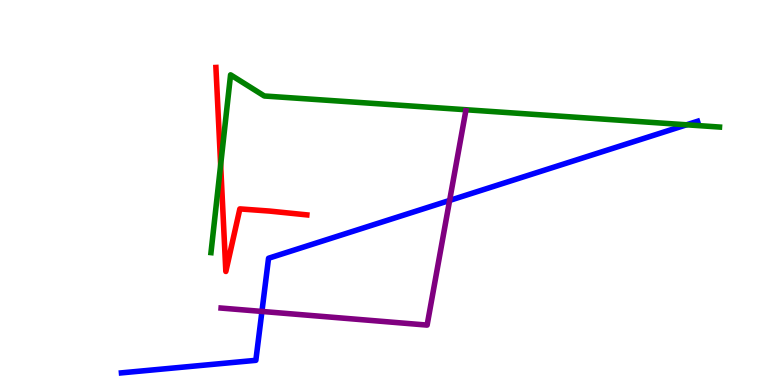[{'lines': ['blue', 'red'], 'intersections': []}, {'lines': ['green', 'red'], 'intersections': [{'x': 2.85, 'y': 5.72}]}, {'lines': ['purple', 'red'], 'intersections': []}, {'lines': ['blue', 'green'], 'intersections': [{'x': 8.86, 'y': 6.76}]}, {'lines': ['blue', 'purple'], 'intersections': [{'x': 3.38, 'y': 1.91}, {'x': 5.8, 'y': 4.79}]}, {'lines': ['green', 'purple'], 'intersections': []}]